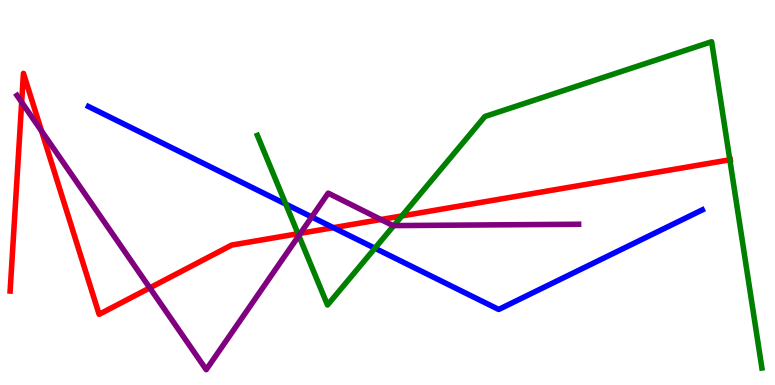[{'lines': ['blue', 'red'], 'intersections': [{'x': 4.3, 'y': 4.09}]}, {'lines': ['green', 'red'], 'intersections': [{'x': 3.85, 'y': 3.93}, {'x': 5.19, 'y': 4.39}, {'x': 9.42, 'y': 5.85}]}, {'lines': ['purple', 'red'], 'intersections': [{'x': 0.28, 'y': 7.34}, {'x': 0.536, 'y': 6.6}, {'x': 1.93, 'y': 2.52}, {'x': 3.88, 'y': 3.94}, {'x': 4.92, 'y': 4.3}]}, {'lines': ['blue', 'green'], 'intersections': [{'x': 3.69, 'y': 4.7}, {'x': 4.84, 'y': 3.55}]}, {'lines': ['blue', 'purple'], 'intersections': [{'x': 4.02, 'y': 4.36}]}, {'lines': ['green', 'purple'], 'intersections': [{'x': 3.86, 'y': 3.88}, {'x': 5.08, 'y': 4.14}]}]